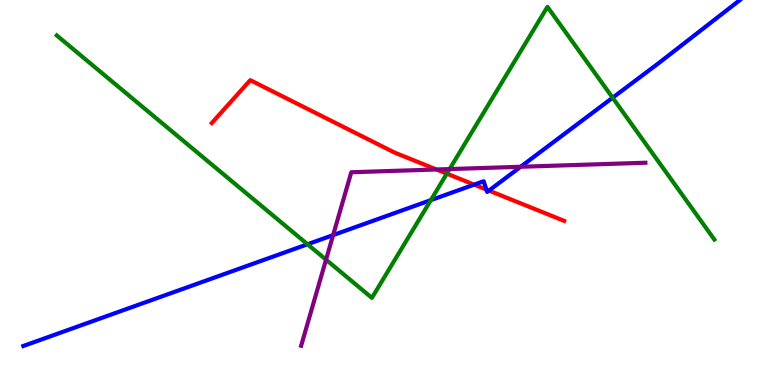[{'lines': ['blue', 'red'], 'intersections': [{'x': 6.12, 'y': 5.2}, {'x': 6.28, 'y': 5.08}, {'x': 6.31, 'y': 5.05}]}, {'lines': ['green', 'red'], 'intersections': [{'x': 5.77, 'y': 5.49}]}, {'lines': ['purple', 'red'], 'intersections': [{'x': 5.63, 'y': 5.6}]}, {'lines': ['blue', 'green'], 'intersections': [{'x': 3.97, 'y': 3.66}, {'x': 5.56, 'y': 4.8}, {'x': 7.9, 'y': 7.46}]}, {'lines': ['blue', 'purple'], 'intersections': [{'x': 4.3, 'y': 3.89}, {'x': 6.72, 'y': 5.67}]}, {'lines': ['green', 'purple'], 'intersections': [{'x': 4.21, 'y': 3.26}, {'x': 5.8, 'y': 5.61}]}]